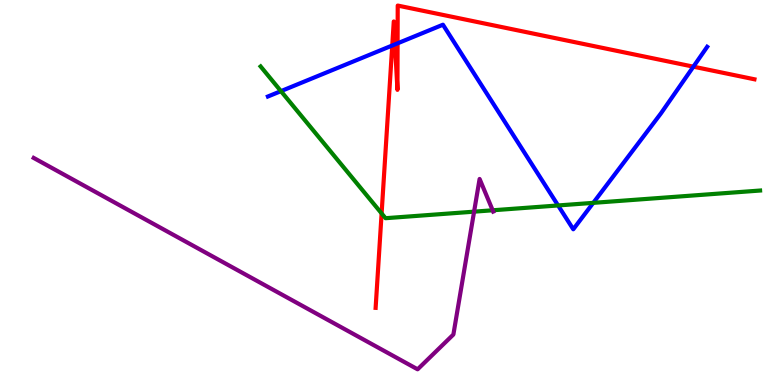[{'lines': ['blue', 'red'], 'intersections': [{'x': 5.06, 'y': 8.82}, {'x': 5.1, 'y': 8.85}, {'x': 5.13, 'y': 8.87}, {'x': 8.95, 'y': 8.27}]}, {'lines': ['green', 'red'], 'intersections': [{'x': 4.92, 'y': 4.46}]}, {'lines': ['purple', 'red'], 'intersections': []}, {'lines': ['blue', 'green'], 'intersections': [{'x': 3.63, 'y': 7.63}, {'x': 7.2, 'y': 4.66}, {'x': 7.66, 'y': 4.73}]}, {'lines': ['blue', 'purple'], 'intersections': []}, {'lines': ['green', 'purple'], 'intersections': [{'x': 6.12, 'y': 4.5}, {'x': 6.36, 'y': 4.54}]}]